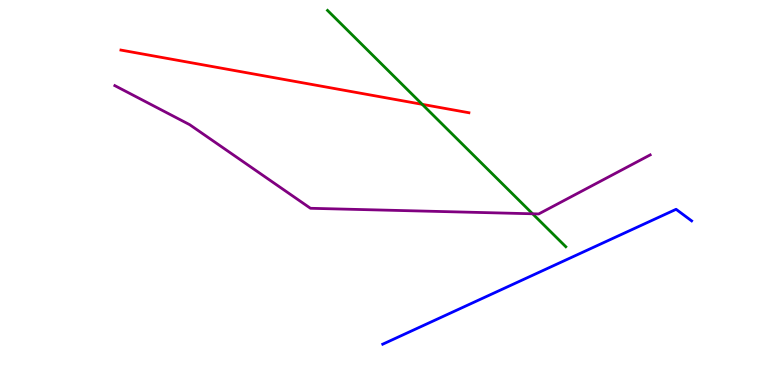[{'lines': ['blue', 'red'], 'intersections': []}, {'lines': ['green', 'red'], 'intersections': [{'x': 5.45, 'y': 7.29}]}, {'lines': ['purple', 'red'], 'intersections': []}, {'lines': ['blue', 'green'], 'intersections': []}, {'lines': ['blue', 'purple'], 'intersections': []}, {'lines': ['green', 'purple'], 'intersections': [{'x': 6.87, 'y': 4.45}]}]